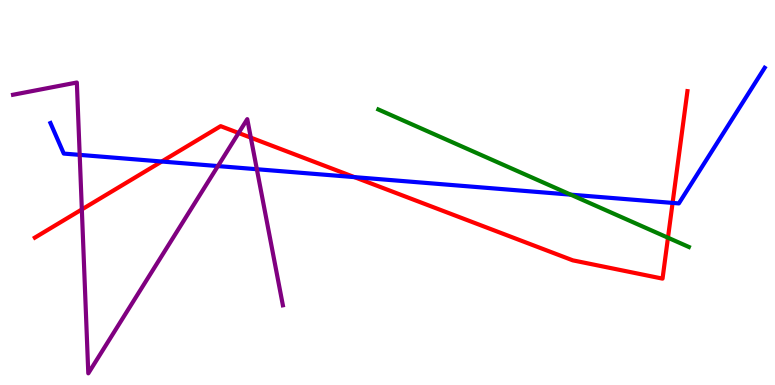[{'lines': ['blue', 'red'], 'intersections': [{'x': 2.09, 'y': 5.8}, {'x': 4.57, 'y': 5.4}, {'x': 8.68, 'y': 4.73}]}, {'lines': ['green', 'red'], 'intersections': [{'x': 8.62, 'y': 3.83}]}, {'lines': ['purple', 'red'], 'intersections': [{'x': 1.06, 'y': 4.56}, {'x': 3.08, 'y': 6.55}, {'x': 3.24, 'y': 6.42}]}, {'lines': ['blue', 'green'], 'intersections': [{'x': 7.36, 'y': 4.94}]}, {'lines': ['blue', 'purple'], 'intersections': [{'x': 1.03, 'y': 5.98}, {'x': 2.81, 'y': 5.69}, {'x': 3.31, 'y': 5.6}]}, {'lines': ['green', 'purple'], 'intersections': []}]